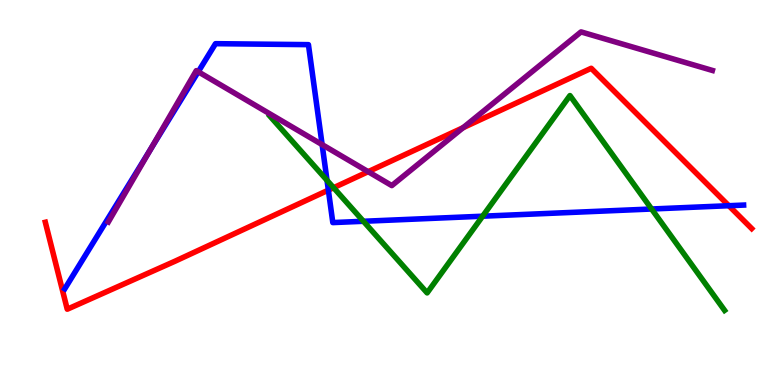[{'lines': ['blue', 'red'], 'intersections': [{'x': 4.24, 'y': 5.06}, {'x': 9.4, 'y': 4.66}]}, {'lines': ['green', 'red'], 'intersections': [{'x': 4.3, 'y': 5.12}]}, {'lines': ['purple', 'red'], 'intersections': [{'x': 4.75, 'y': 5.54}, {'x': 5.98, 'y': 6.68}]}, {'lines': ['blue', 'green'], 'intersections': [{'x': 4.22, 'y': 5.32}, {'x': 4.69, 'y': 4.25}, {'x': 6.23, 'y': 4.38}, {'x': 8.41, 'y': 4.57}]}, {'lines': ['blue', 'purple'], 'intersections': [{'x': 1.95, 'y': 6.13}, {'x': 2.56, 'y': 8.14}, {'x': 4.16, 'y': 6.24}]}, {'lines': ['green', 'purple'], 'intersections': []}]